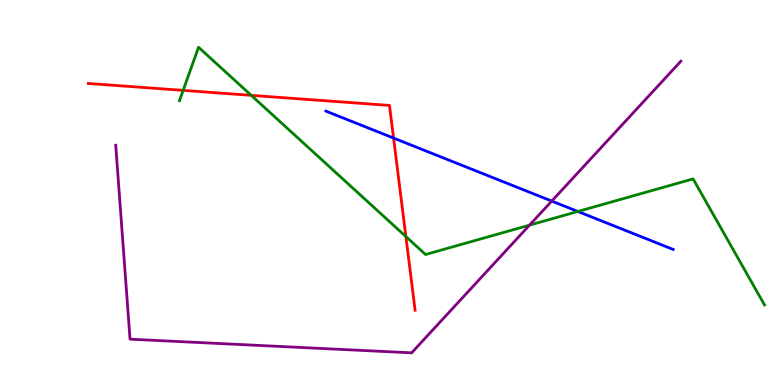[{'lines': ['blue', 'red'], 'intersections': [{'x': 5.08, 'y': 6.41}]}, {'lines': ['green', 'red'], 'intersections': [{'x': 2.36, 'y': 7.65}, {'x': 3.24, 'y': 7.52}, {'x': 5.24, 'y': 3.86}]}, {'lines': ['purple', 'red'], 'intersections': []}, {'lines': ['blue', 'green'], 'intersections': [{'x': 7.46, 'y': 4.51}]}, {'lines': ['blue', 'purple'], 'intersections': [{'x': 7.12, 'y': 4.78}]}, {'lines': ['green', 'purple'], 'intersections': [{'x': 6.83, 'y': 4.15}]}]